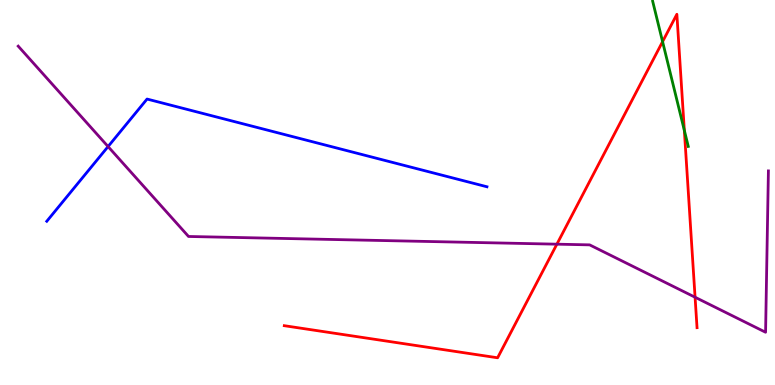[{'lines': ['blue', 'red'], 'intersections': []}, {'lines': ['green', 'red'], 'intersections': [{'x': 8.55, 'y': 8.92}, {'x': 8.83, 'y': 6.61}]}, {'lines': ['purple', 'red'], 'intersections': [{'x': 7.19, 'y': 3.66}, {'x': 8.97, 'y': 2.28}]}, {'lines': ['blue', 'green'], 'intersections': []}, {'lines': ['blue', 'purple'], 'intersections': [{'x': 1.39, 'y': 6.19}]}, {'lines': ['green', 'purple'], 'intersections': []}]